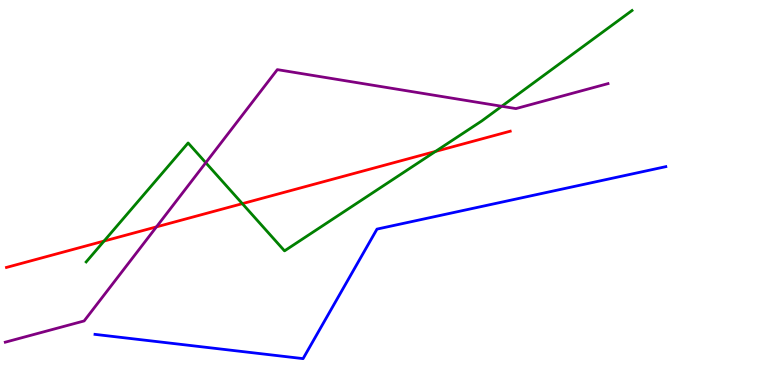[{'lines': ['blue', 'red'], 'intersections': []}, {'lines': ['green', 'red'], 'intersections': [{'x': 1.34, 'y': 3.74}, {'x': 3.13, 'y': 4.71}, {'x': 5.62, 'y': 6.07}]}, {'lines': ['purple', 'red'], 'intersections': [{'x': 2.02, 'y': 4.11}]}, {'lines': ['blue', 'green'], 'intersections': []}, {'lines': ['blue', 'purple'], 'intersections': []}, {'lines': ['green', 'purple'], 'intersections': [{'x': 2.66, 'y': 5.77}, {'x': 6.47, 'y': 7.24}]}]